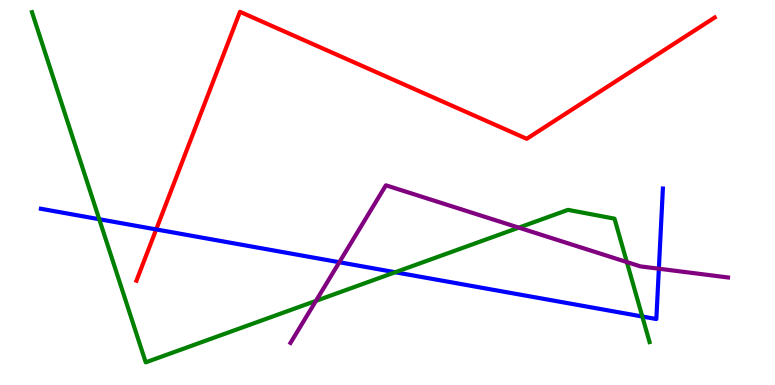[{'lines': ['blue', 'red'], 'intersections': [{'x': 2.02, 'y': 4.04}]}, {'lines': ['green', 'red'], 'intersections': []}, {'lines': ['purple', 'red'], 'intersections': []}, {'lines': ['blue', 'green'], 'intersections': [{'x': 1.28, 'y': 4.31}, {'x': 5.1, 'y': 2.93}, {'x': 8.29, 'y': 1.78}]}, {'lines': ['blue', 'purple'], 'intersections': [{'x': 4.38, 'y': 3.19}, {'x': 8.5, 'y': 3.02}]}, {'lines': ['green', 'purple'], 'intersections': [{'x': 4.08, 'y': 2.19}, {'x': 6.69, 'y': 4.09}, {'x': 8.09, 'y': 3.19}]}]